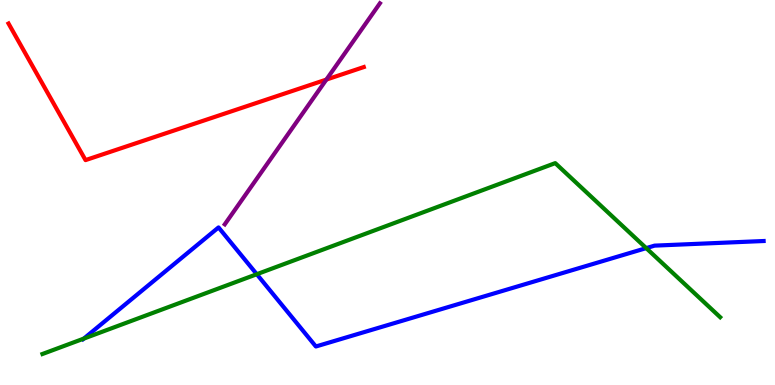[{'lines': ['blue', 'red'], 'intersections': []}, {'lines': ['green', 'red'], 'intersections': []}, {'lines': ['purple', 'red'], 'intersections': [{'x': 4.21, 'y': 7.93}]}, {'lines': ['blue', 'green'], 'intersections': [{'x': 1.08, 'y': 1.2}, {'x': 3.31, 'y': 2.88}, {'x': 8.34, 'y': 3.56}]}, {'lines': ['blue', 'purple'], 'intersections': []}, {'lines': ['green', 'purple'], 'intersections': []}]